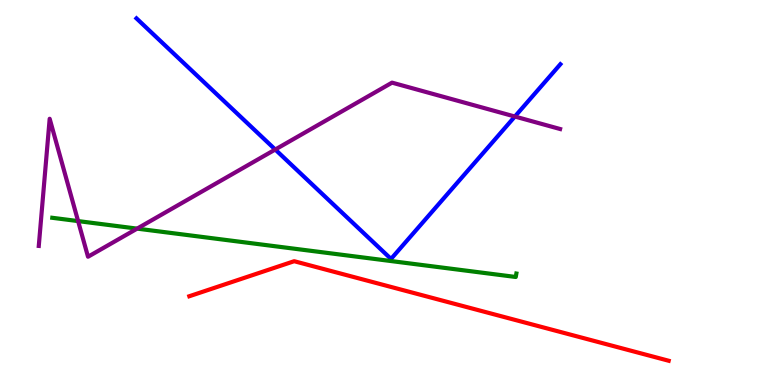[{'lines': ['blue', 'red'], 'intersections': []}, {'lines': ['green', 'red'], 'intersections': []}, {'lines': ['purple', 'red'], 'intersections': []}, {'lines': ['blue', 'green'], 'intersections': []}, {'lines': ['blue', 'purple'], 'intersections': [{'x': 3.55, 'y': 6.12}, {'x': 6.64, 'y': 6.97}]}, {'lines': ['green', 'purple'], 'intersections': [{'x': 1.01, 'y': 4.26}, {'x': 1.77, 'y': 4.06}]}]